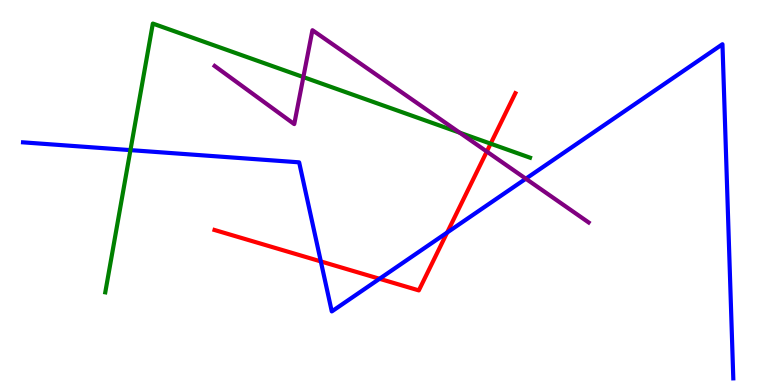[{'lines': ['blue', 'red'], 'intersections': [{'x': 4.14, 'y': 3.21}, {'x': 4.9, 'y': 2.76}, {'x': 5.77, 'y': 3.96}]}, {'lines': ['green', 'red'], 'intersections': [{'x': 6.33, 'y': 6.27}]}, {'lines': ['purple', 'red'], 'intersections': [{'x': 6.28, 'y': 6.06}]}, {'lines': ['blue', 'green'], 'intersections': [{'x': 1.68, 'y': 6.1}]}, {'lines': ['blue', 'purple'], 'intersections': [{'x': 6.78, 'y': 5.36}]}, {'lines': ['green', 'purple'], 'intersections': [{'x': 3.91, 'y': 8.0}, {'x': 5.93, 'y': 6.55}]}]